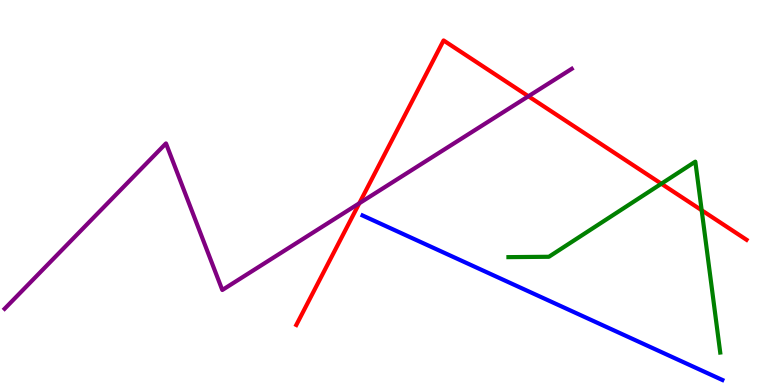[{'lines': ['blue', 'red'], 'intersections': []}, {'lines': ['green', 'red'], 'intersections': [{'x': 8.53, 'y': 5.23}, {'x': 9.05, 'y': 4.54}]}, {'lines': ['purple', 'red'], 'intersections': [{'x': 4.64, 'y': 4.72}, {'x': 6.82, 'y': 7.5}]}, {'lines': ['blue', 'green'], 'intersections': []}, {'lines': ['blue', 'purple'], 'intersections': []}, {'lines': ['green', 'purple'], 'intersections': []}]